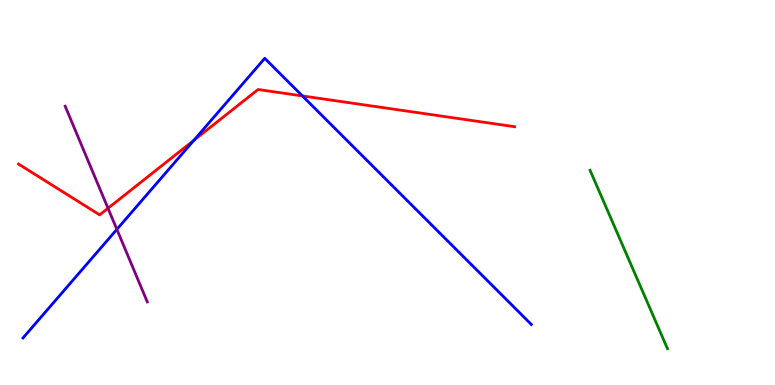[{'lines': ['blue', 'red'], 'intersections': [{'x': 2.5, 'y': 6.36}, {'x': 3.9, 'y': 7.51}]}, {'lines': ['green', 'red'], 'intersections': []}, {'lines': ['purple', 'red'], 'intersections': [{'x': 1.39, 'y': 4.59}]}, {'lines': ['blue', 'green'], 'intersections': []}, {'lines': ['blue', 'purple'], 'intersections': [{'x': 1.51, 'y': 4.04}]}, {'lines': ['green', 'purple'], 'intersections': []}]